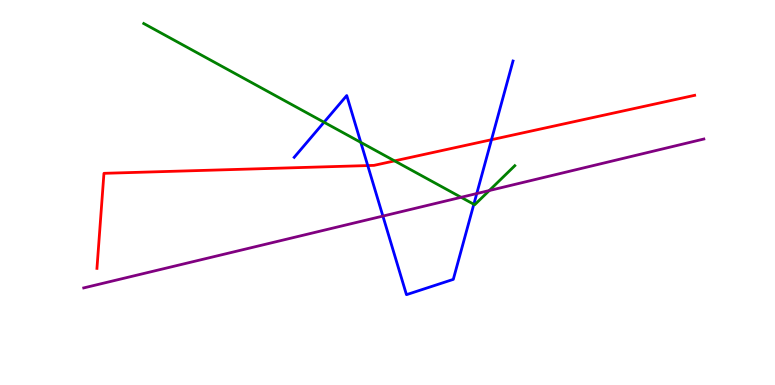[{'lines': ['blue', 'red'], 'intersections': [{'x': 4.75, 'y': 5.7}, {'x': 6.34, 'y': 6.37}]}, {'lines': ['green', 'red'], 'intersections': [{'x': 5.09, 'y': 5.82}]}, {'lines': ['purple', 'red'], 'intersections': []}, {'lines': ['blue', 'green'], 'intersections': [{'x': 4.18, 'y': 6.82}, {'x': 4.66, 'y': 6.3}, {'x': 6.11, 'y': 4.69}]}, {'lines': ['blue', 'purple'], 'intersections': [{'x': 4.94, 'y': 4.39}, {'x': 6.15, 'y': 4.97}]}, {'lines': ['green', 'purple'], 'intersections': [{'x': 5.95, 'y': 4.88}, {'x': 6.31, 'y': 5.05}]}]